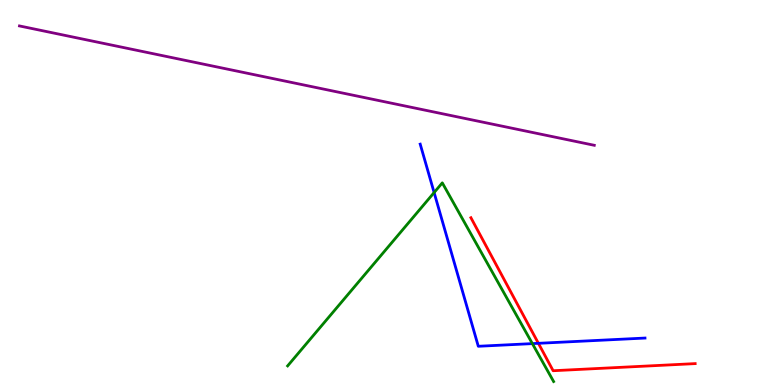[{'lines': ['blue', 'red'], 'intersections': [{'x': 6.95, 'y': 1.08}]}, {'lines': ['green', 'red'], 'intersections': []}, {'lines': ['purple', 'red'], 'intersections': []}, {'lines': ['blue', 'green'], 'intersections': [{'x': 5.6, 'y': 5.0}, {'x': 6.87, 'y': 1.08}]}, {'lines': ['blue', 'purple'], 'intersections': []}, {'lines': ['green', 'purple'], 'intersections': []}]